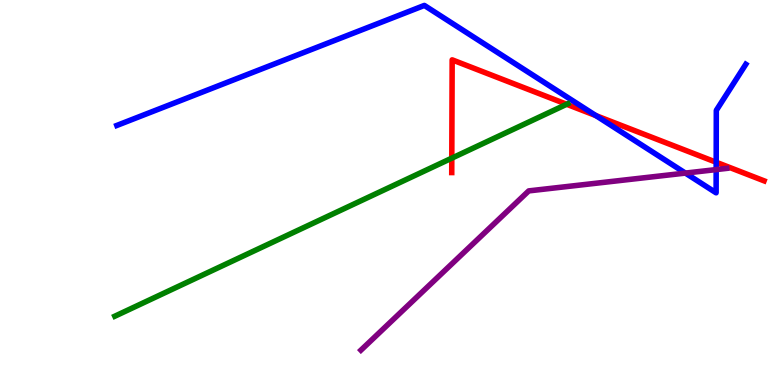[{'lines': ['blue', 'red'], 'intersections': [{'x': 7.69, 'y': 7.0}, {'x': 9.24, 'y': 5.79}]}, {'lines': ['green', 'red'], 'intersections': [{'x': 5.83, 'y': 5.89}, {'x': 7.31, 'y': 7.29}]}, {'lines': ['purple', 'red'], 'intersections': []}, {'lines': ['blue', 'green'], 'intersections': []}, {'lines': ['blue', 'purple'], 'intersections': [{'x': 8.84, 'y': 5.5}, {'x': 9.24, 'y': 5.6}]}, {'lines': ['green', 'purple'], 'intersections': []}]